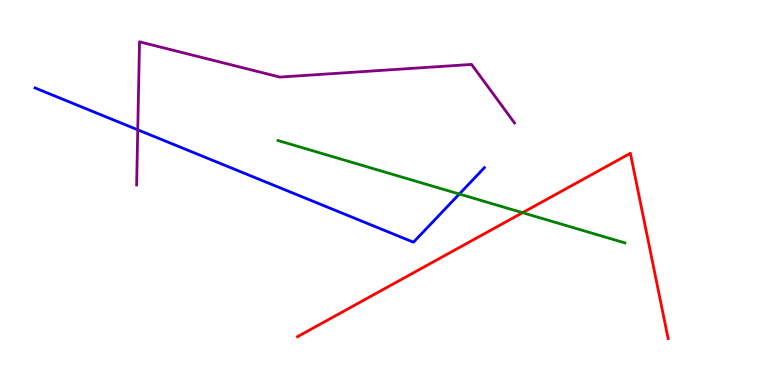[{'lines': ['blue', 'red'], 'intersections': []}, {'lines': ['green', 'red'], 'intersections': [{'x': 6.74, 'y': 4.48}]}, {'lines': ['purple', 'red'], 'intersections': []}, {'lines': ['blue', 'green'], 'intersections': [{'x': 5.93, 'y': 4.96}]}, {'lines': ['blue', 'purple'], 'intersections': [{'x': 1.78, 'y': 6.63}]}, {'lines': ['green', 'purple'], 'intersections': []}]